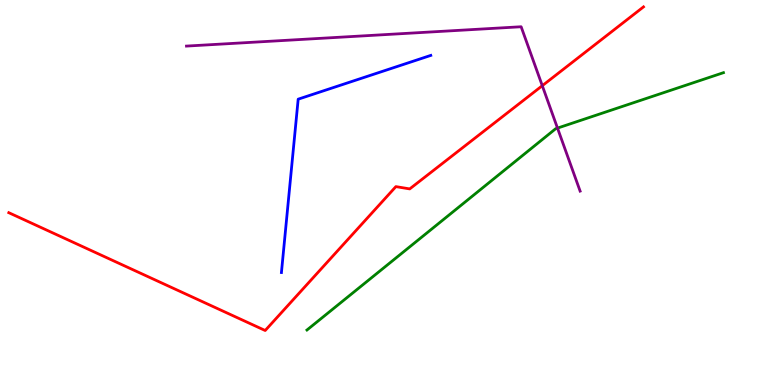[{'lines': ['blue', 'red'], 'intersections': []}, {'lines': ['green', 'red'], 'intersections': []}, {'lines': ['purple', 'red'], 'intersections': [{'x': 7.0, 'y': 7.77}]}, {'lines': ['blue', 'green'], 'intersections': []}, {'lines': ['blue', 'purple'], 'intersections': []}, {'lines': ['green', 'purple'], 'intersections': [{'x': 7.19, 'y': 6.67}]}]